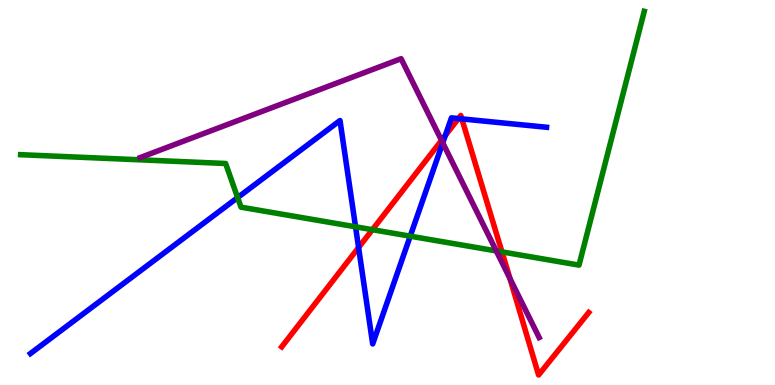[{'lines': ['blue', 'red'], 'intersections': [{'x': 4.63, 'y': 3.57}, {'x': 5.75, 'y': 6.48}, {'x': 5.91, 'y': 6.92}, {'x': 5.96, 'y': 6.91}]}, {'lines': ['green', 'red'], 'intersections': [{'x': 4.81, 'y': 4.03}, {'x': 6.48, 'y': 3.46}]}, {'lines': ['purple', 'red'], 'intersections': [{'x': 5.7, 'y': 6.35}, {'x': 6.58, 'y': 2.76}]}, {'lines': ['blue', 'green'], 'intersections': [{'x': 3.07, 'y': 4.87}, {'x': 4.59, 'y': 4.11}, {'x': 5.29, 'y': 3.87}]}, {'lines': ['blue', 'purple'], 'intersections': [{'x': 5.71, 'y': 6.29}]}, {'lines': ['green', 'purple'], 'intersections': [{'x': 6.4, 'y': 3.48}]}]